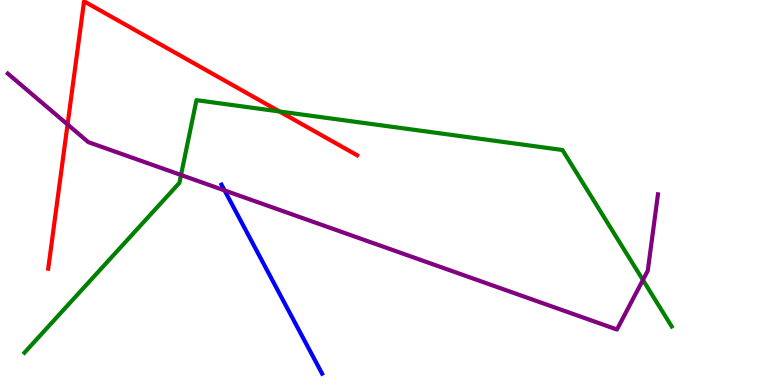[{'lines': ['blue', 'red'], 'intersections': []}, {'lines': ['green', 'red'], 'intersections': [{'x': 3.61, 'y': 7.1}]}, {'lines': ['purple', 'red'], 'intersections': [{'x': 0.872, 'y': 6.77}]}, {'lines': ['blue', 'green'], 'intersections': []}, {'lines': ['blue', 'purple'], 'intersections': [{'x': 2.9, 'y': 5.05}]}, {'lines': ['green', 'purple'], 'intersections': [{'x': 2.34, 'y': 5.45}, {'x': 8.3, 'y': 2.73}]}]